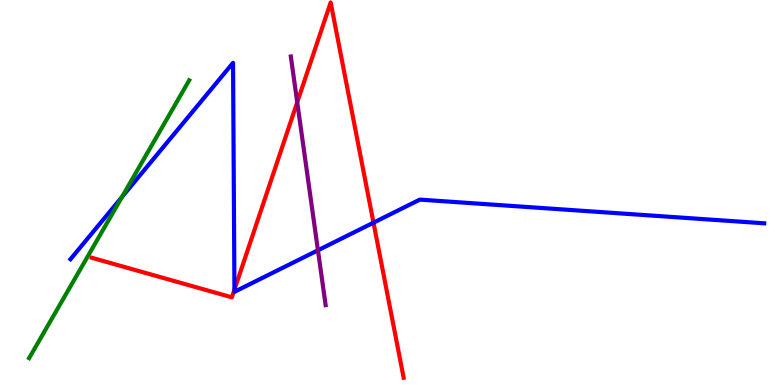[{'lines': ['blue', 'red'], 'intersections': [{'x': 3.03, 'y': 2.48}, {'x': 4.82, 'y': 4.22}]}, {'lines': ['green', 'red'], 'intersections': []}, {'lines': ['purple', 'red'], 'intersections': [{'x': 3.84, 'y': 7.34}]}, {'lines': ['blue', 'green'], 'intersections': [{'x': 1.57, 'y': 4.88}]}, {'lines': ['blue', 'purple'], 'intersections': [{'x': 4.1, 'y': 3.5}]}, {'lines': ['green', 'purple'], 'intersections': []}]